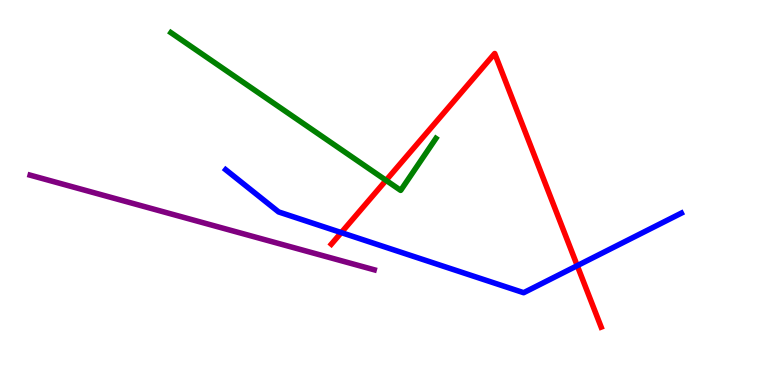[{'lines': ['blue', 'red'], 'intersections': [{'x': 4.4, 'y': 3.96}, {'x': 7.45, 'y': 3.1}]}, {'lines': ['green', 'red'], 'intersections': [{'x': 4.98, 'y': 5.32}]}, {'lines': ['purple', 'red'], 'intersections': []}, {'lines': ['blue', 'green'], 'intersections': []}, {'lines': ['blue', 'purple'], 'intersections': []}, {'lines': ['green', 'purple'], 'intersections': []}]